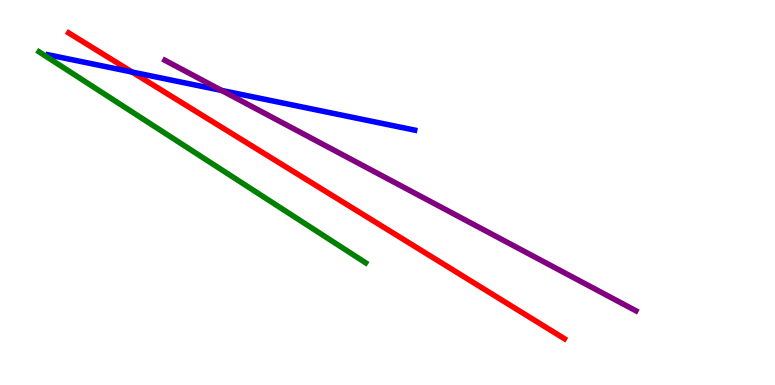[{'lines': ['blue', 'red'], 'intersections': [{'x': 1.7, 'y': 8.13}]}, {'lines': ['green', 'red'], 'intersections': []}, {'lines': ['purple', 'red'], 'intersections': []}, {'lines': ['blue', 'green'], 'intersections': []}, {'lines': ['blue', 'purple'], 'intersections': [{'x': 2.86, 'y': 7.65}]}, {'lines': ['green', 'purple'], 'intersections': []}]